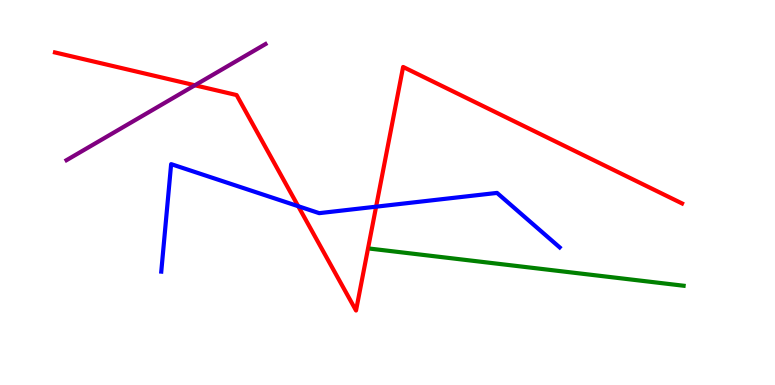[{'lines': ['blue', 'red'], 'intersections': [{'x': 3.85, 'y': 4.64}, {'x': 4.85, 'y': 4.63}]}, {'lines': ['green', 'red'], 'intersections': []}, {'lines': ['purple', 'red'], 'intersections': [{'x': 2.51, 'y': 7.79}]}, {'lines': ['blue', 'green'], 'intersections': []}, {'lines': ['blue', 'purple'], 'intersections': []}, {'lines': ['green', 'purple'], 'intersections': []}]